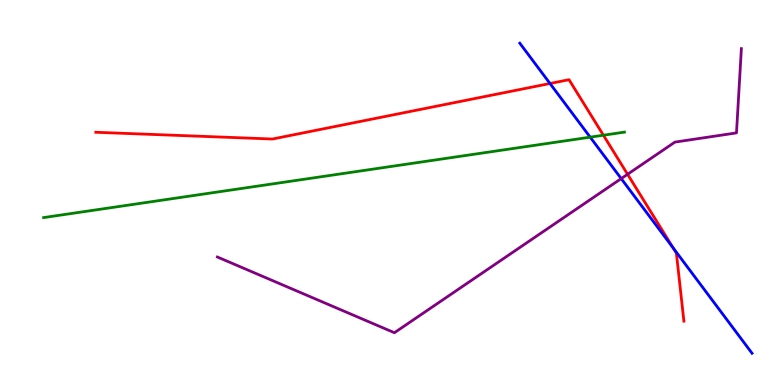[{'lines': ['blue', 'red'], 'intersections': [{'x': 7.1, 'y': 7.83}, {'x': 8.69, 'y': 3.55}]}, {'lines': ['green', 'red'], 'intersections': [{'x': 7.79, 'y': 6.49}]}, {'lines': ['purple', 'red'], 'intersections': [{'x': 8.1, 'y': 5.47}]}, {'lines': ['blue', 'green'], 'intersections': [{'x': 7.62, 'y': 6.44}]}, {'lines': ['blue', 'purple'], 'intersections': [{'x': 8.02, 'y': 5.36}]}, {'lines': ['green', 'purple'], 'intersections': []}]